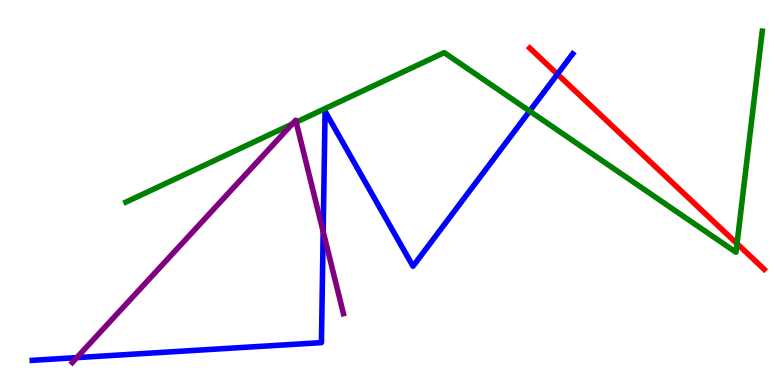[{'lines': ['blue', 'red'], 'intersections': [{'x': 7.19, 'y': 8.07}]}, {'lines': ['green', 'red'], 'intersections': [{'x': 9.51, 'y': 3.67}]}, {'lines': ['purple', 'red'], 'intersections': []}, {'lines': ['blue', 'green'], 'intersections': [{'x': 6.83, 'y': 7.11}]}, {'lines': ['blue', 'purple'], 'intersections': [{'x': 0.991, 'y': 0.711}, {'x': 4.17, 'y': 3.98}]}, {'lines': ['green', 'purple'], 'intersections': [{'x': 3.77, 'y': 6.78}, {'x': 3.82, 'y': 6.83}]}]